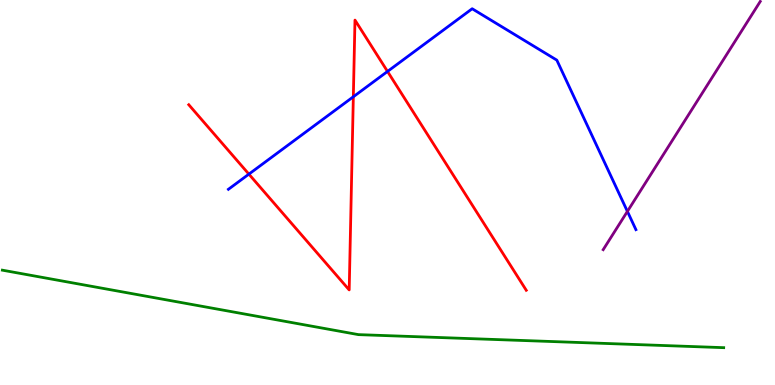[{'lines': ['blue', 'red'], 'intersections': [{'x': 3.21, 'y': 5.48}, {'x': 4.56, 'y': 7.49}, {'x': 5.0, 'y': 8.14}]}, {'lines': ['green', 'red'], 'intersections': []}, {'lines': ['purple', 'red'], 'intersections': []}, {'lines': ['blue', 'green'], 'intersections': []}, {'lines': ['blue', 'purple'], 'intersections': [{'x': 8.1, 'y': 4.51}]}, {'lines': ['green', 'purple'], 'intersections': []}]